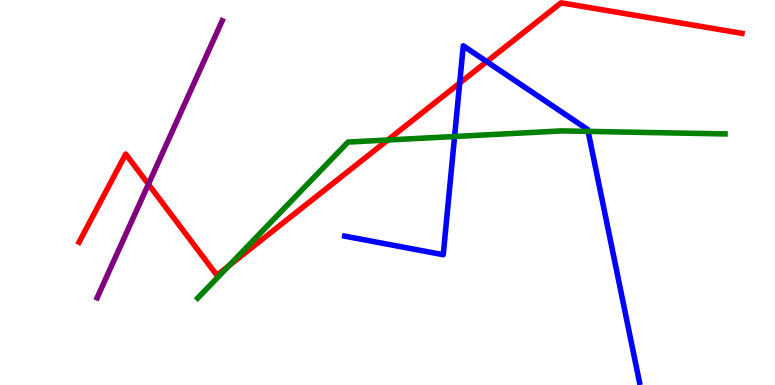[{'lines': ['blue', 'red'], 'intersections': [{'x': 5.93, 'y': 7.84}, {'x': 6.28, 'y': 8.4}]}, {'lines': ['green', 'red'], 'intersections': [{'x': 2.95, 'y': 3.1}, {'x': 5.0, 'y': 6.36}]}, {'lines': ['purple', 'red'], 'intersections': [{'x': 1.91, 'y': 5.22}]}, {'lines': ['blue', 'green'], 'intersections': [{'x': 5.87, 'y': 6.45}, {'x': 7.59, 'y': 6.59}]}, {'lines': ['blue', 'purple'], 'intersections': []}, {'lines': ['green', 'purple'], 'intersections': []}]